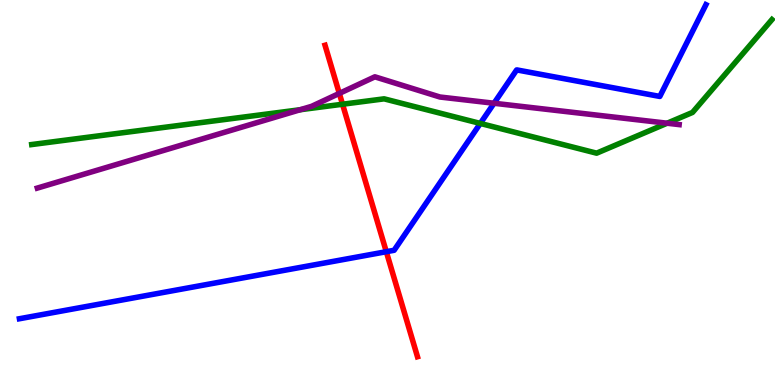[{'lines': ['blue', 'red'], 'intersections': [{'x': 4.98, 'y': 3.46}]}, {'lines': ['green', 'red'], 'intersections': [{'x': 4.42, 'y': 7.29}]}, {'lines': ['purple', 'red'], 'intersections': [{'x': 4.38, 'y': 7.57}]}, {'lines': ['blue', 'green'], 'intersections': [{'x': 6.2, 'y': 6.79}]}, {'lines': ['blue', 'purple'], 'intersections': [{'x': 6.37, 'y': 7.32}]}, {'lines': ['green', 'purple'], 'intersections': [{'x': 3.87, 'y': 7.15}, {'x': 8.61, 'y': 6.8}]}]